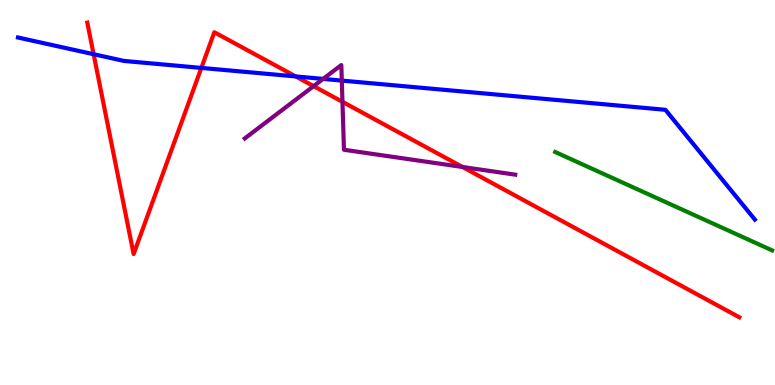[{'lines': ['blue', 'red'], 'intersections': [{'x': 1.21, 'y': 8.59}, {'x': 2.6, 'y': 8.24}, {'x': 3.82, 'y': 8.01}]}, {'lines': ['green', 'red'], 'intersections': []}, {'lines': ['purple', 'red'], 'intersections': [{'x': 4.05, 'y': 7.76}, {'x': 4.42, 'y': 7.36}, {'x': 5.97, 'y': 5.66}]}, {'lines': ['blue', 'green'], 'intersections': []}, {'lines': ['blue', 'purple'], 'intersections': [{'x': 4.17, 'y': 7.95}, {'x': 4.41, 'y': 7.91}]}, {'lines': ['green', 'purple'], 'intersections': []}]